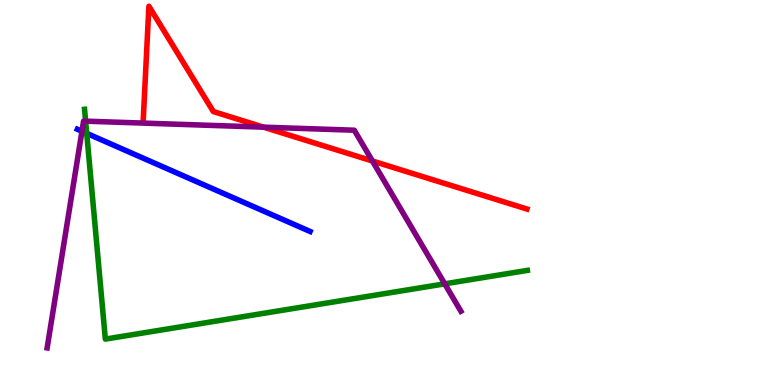[{'lines': ['blue', 'red'], 'intersections': []}, {'lines': ['green', 'red'], 'intersections': []}, {'lines': ['purple', 'red'], 'intersections': [{'x': 3.4, 'y': 6.7}, {'x': 4.81, 'y': 5.82}]}, {'lines': ['blue', 'green'], 'intersections': [{'x': 1.12, 'y': 6.54}]}, {'lines': ['blue', 'purple'], 'intersections': [{'x': 1.06, 'y': 6.59}]}, {'lines': ['green', 'purple'], 'intersections': [{'x': 1.1, 'y': 6.85}, {'x': 5.74, 'y': 2.63}]}]